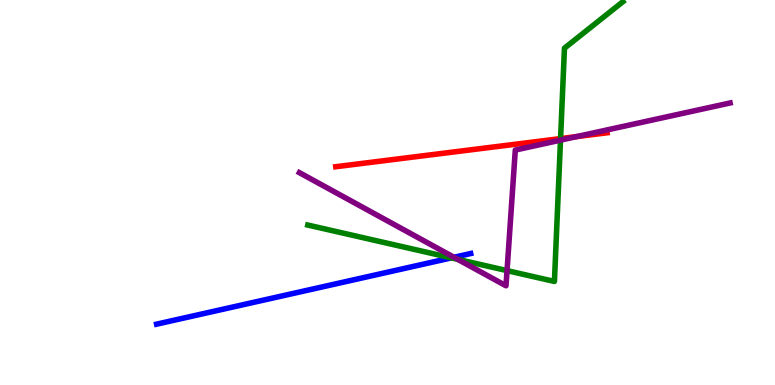[{'lines': ['blue', 'red'], 'intersections': []}, {'lines': ['green', 'red'], 'intersections': [{'x': 7.23, 'y': 6.4}]}, {'lines': ['purple', 'red'], 'intersections': [{'x': 7.44, 'y': 6.45}]}, {'lines': ['blue', 'green'], 'intersections': [{'x': 5.82, 'y': 3.3}]}, {'lines': ['blue', 'purple'], 'intersections': [{'x': 5.86, 'y': 3.32}]}, {'lines': ['green', 'purple'], 'intersections': [{'x': 5.91, 'y': 3.26}, {'x': 6.54, 'y': 2.97}, {'x': 7.23, 'y': 6.36}]}]